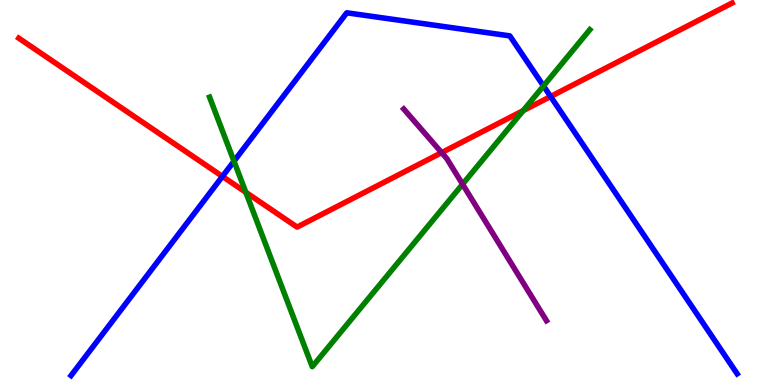[{'lines': ['blue', 'red'], 'intersections': [{'x': 2.87, 'y': 5.42}, {'x': 7.1, 'y': 7.49}]}, {'lines': ['green', 'red'], 'intersections': [{'x': 3.17, 'y': 5.01}, {'x': 6.75, 'y': 7.13}]}, {'lines': ['purple', 'red'], 'intersections': [{'x': 5.7, 'y': 6.04}]}, {'lines': ['blue', 'green'], 'intersections': [{'x': 3.02, 'y': 5.81}, {'x': 7.01, 'y': 7.77}]}, {'lines': ['blue', 'purple'], 'intersections': []}, {'lines': ['green', 'purple'], 'intersections': [{'x': 5.97, 'y': 5.22}]}]